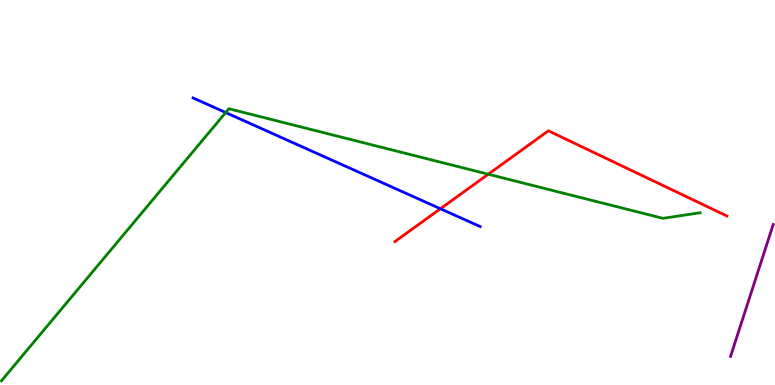[{'lines': ['blue', 'red'], 'intersections': [{'x': 5.68, 'y': 4.58}]}, {'lines': ['green', 'red'], 'intersections': [{'x': 6.3, 'y': 5.47}]}, {'lines': ['purple', 'red'], 'intersections': []}, {'lines': ['blue', 'green'], 'intersections': [{'x': 2.91, 'y': 7.08}]}, {'lines': ['blue', 'purple'], 'intersections': []}, {'lines': ['green', 'purple'], 'intersections': []}]